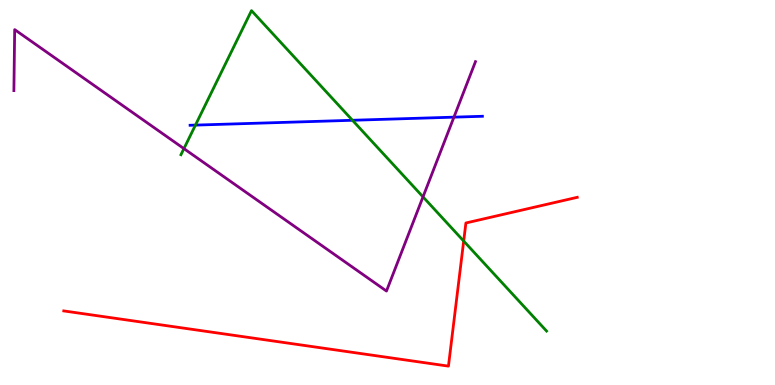[{'lines': ['blue', 'red'], 'intersections': []}, {'lines': ['green', 'red'], 'intersections': [{'x': 5.98, 'y': 3.74}]}, {'lines': ['purple', 'red'], 'intersections': []}, {'lines': ['blue', 'green'], 'intersections': [{'x': 2.52, 'y': 6.75}, {'x': 4.55, 'y': 6.88}]}, {'lines': ['blue', 'purple'], 'intersections': [{'x': 5.86, 'y': 6.96}]}, {'lines': ['green', 'purple'], 'intersections': [{'x': 2.37, 'y': 6.14}, {'x': 5.46, 'y': 4.89}]}]